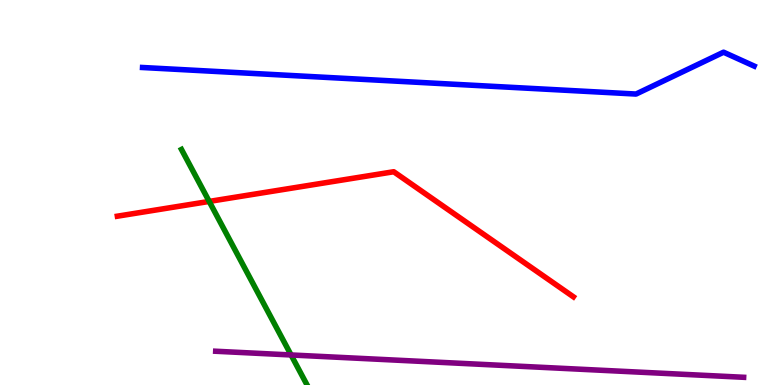[{'lines': ['blue', 'red'], 'intersections': []}, {'lines': ['green', 'red'], 'intersections': [{'x': 2.7, 'y': 4.77}]}, {'lines': ['purple', 'red'], 'intersections': []}, {'lines': ['blue', 'green'], 'intersections': []}, {'lines': ['blue', 'purple'], 'intersections': []}, {'lines': ['green', 'purple'], 'intersections': [{'x': 3.76, 'y': 0.78}]}]